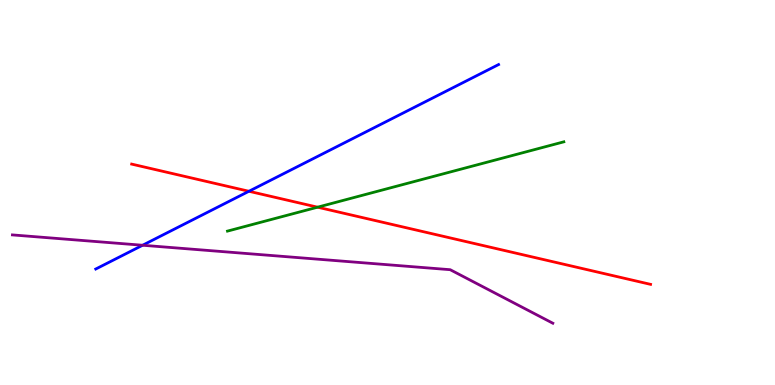[{'lines': ['blue', 'red'], 'intersections': [{'x': 3.21, 'y': 5.03}]}, {'lines': ['green', 'red'], 'intersections': [{'x': 4.1, 'y': 4.62}]}, {'lines': ['purple', 'red'], 'intersections': []}, {'lines': ['blue', 'green'], 'intersections': []}, {'lines': ['blue', 'purple'], 'intersections': [{'x': 1.84, 'y': 3.63}]}, {'lines': ['green', 'purple'], 'intersections': []}]